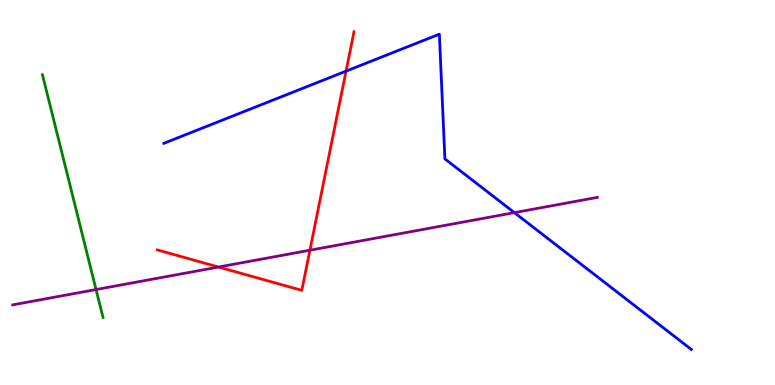[{'lines': ['blue', 'red'], 'intersections': [{'x': 4.47, 'y': 8.15}]}, {'lines': ['green', 'red'], 'intersections': []}, {'lines': ['purple', 'red'], 'intersections': [{'x': 2.82, 'y': 3.06}, {'x': 4.0, 'y': 3.5}]}, {'lines': ['blue', 'green'], 'intersections': []}, {'lines': ['blue', 'purple'], 'intersections': [{'x': 6.64, 'y': 4.48}]}, {'lines': ['green', 'purple'], 'intersections': [{'x': 1.24, 'y': 2.48}]}]